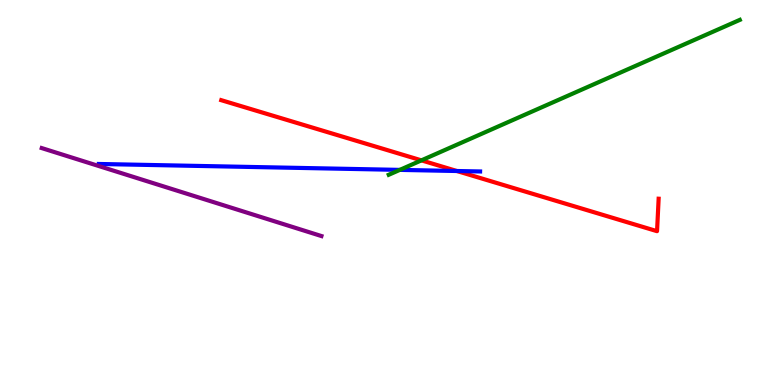[{'lines': ['blue', 'red'], 'intersections': [{'x': 5.9, 'y': 5.56}]}, {'lines': ['green', 'red'], 'intersections': [{'x': 5.44, 'y': 5.83}]}, {'lines': ['purple', 'red'], 'intersections': []}, {'lines': ['blue', 'green'], 'intersections': [{'x': 5.16, 'y': 5.59}]}, {'lines': ['blue', 'purple'], 'intersections': []}, {'lines': ['green', 'purple'], 'intersections': []}]